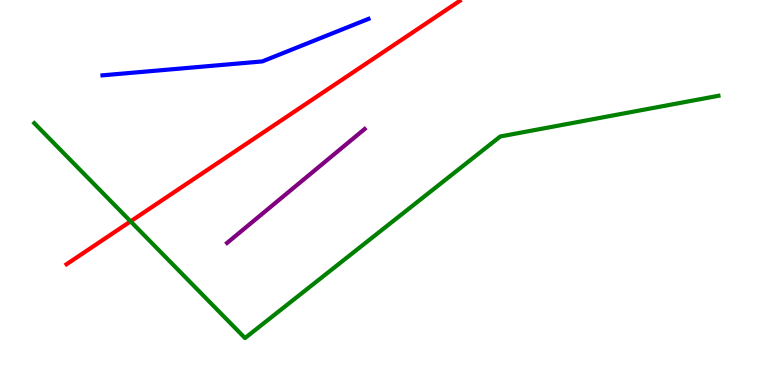[{'lines': ['blue', 'red'], 'intersections': []}, {'lines': ['green', 'red'], 'intersections': [{'x': 1.68, 'y': 4.25}]}, {'lines': ['purple', 'red'], 'intersections': []}, {'lines': ['blue', 'green'], 'intersections': []}, {'lines': ['blue', 'purple'], 'intersections': []}, {'lines': ['green', 'purple'], 'intersections': []}]